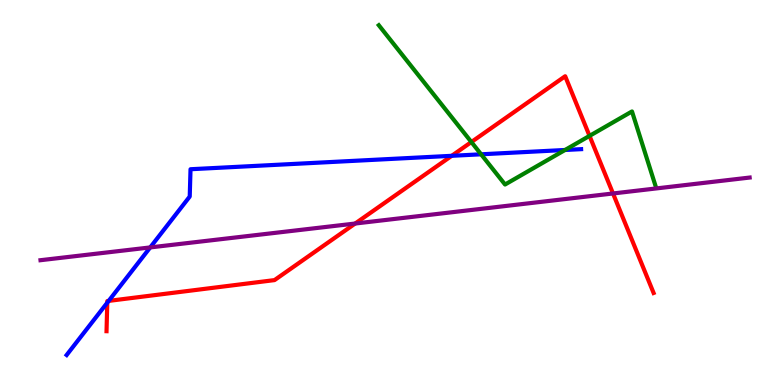[{'lines': ['blue', 'red'], 'intersections': [{'x': 1.38, 'y': 2.14}, {'x': 1.4, 'y': 2.18}, {'x': 5.83, 'y': 5.95}]}, {'lines': ['green', 'red'], 'intersections': [{'x': 6.08, 'y': 6.31}, {'x': 7.61, 'y': 6.47}]}, {'lines': ['purple', 'red'], 'intersections': [{'x': 4.58, 'y': 4.19}, {'x': 7.91, 'y': 4.97}]}, {'lines': ['blue', 'green'], 'intersections': [{'x': 6.21, 'y': 5.99}, {'x': 7.29, 'y': 6.1}]}, {'lines': ['blue', 'purple'], 'intersections': [{'x': 1.94, 'y': 3.57}]}, {'lines': ['green', 'purple'], 'intersections': []}]